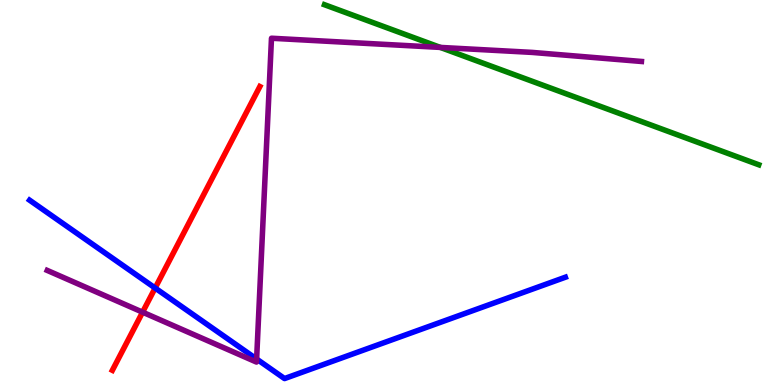[{'lines': ['blue', 'red'], 'intersections': [{'x': 2.0, 'y': 2.52}]}, {'lines': ['green', 'red'], 'intersections': []}, {'lines': ['purple', 'red'], 'intersections': [{'x': 1.84, 'y': 1.89}]}, {'lines': ['blue', 'green'], 'intersections': []}, {'lines': ['blue', 'purple'], 'intersections': [{'x': 3.31, 'y': 0.675}]}, {'lines': ['green', 'purple'], 'intersections': [{'x': 5.68, 'y': 8.77}]}]